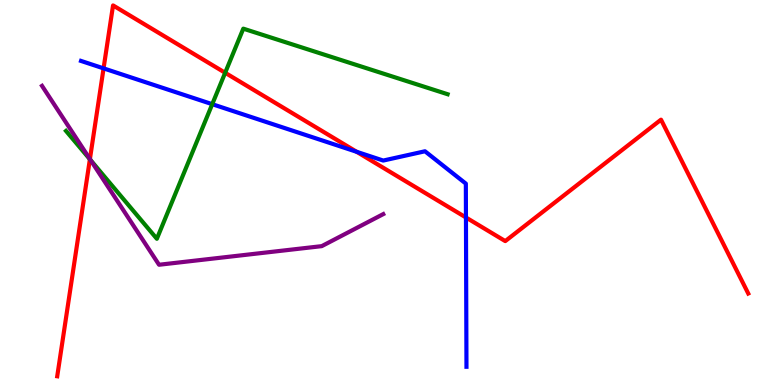[{'lines': ['blue', 'red'], 'intersections': [{'x': 1.34, 'y': 8.22}, {'x': 4.6, 'y': 6.06}, {'x': 6.01, 'y': 4.35}]}, {'lines': ['green', 'red'], 'intersections': [{'x': 1.16, 'y': 5.86}, {'x': 2.91, 'y': 8.11}]}, {'lines': ['purple', 'red'], 'intersections': [{'x': 1.16, 'y': 5.87}]}, {'lines': ['blue', 'green'], 'intersections': [{'x': 2.74, 'y': 7.29}]}, {'lines': ['blue', 'purple'], 'intersections': []}, {'lines': ['green', 'purple'], 'intersections': [{'x': 1.17, 'y': 5.84}]}]